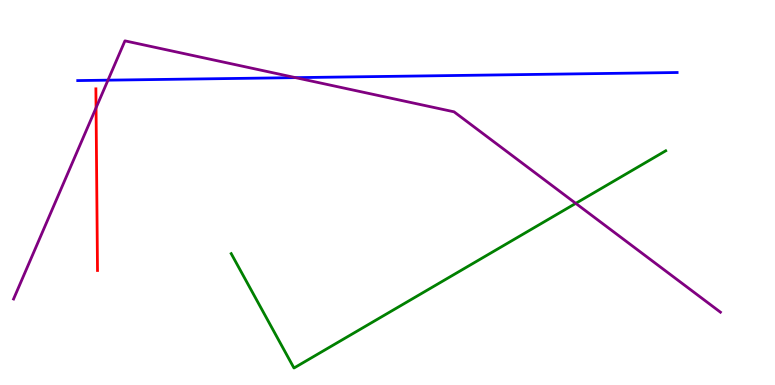[{'lines': ['blue', 'red'], 'intersections': []}, {'lines': ['green', 'red'], 'intersections': []}, {'lines': ['purple', 'red'], 'intersections': [{'x': 1.24, 'y': 7.2}]}, {'lines': ['blue', 'green'], 'intersections': []}, {'lines': ['blue', 'purple'], 'intersections': [{'x': 1.39, 'y': 7.92}, {'x': 3.81, 'y': 7.98}]}, {'lines': ['green', 'purple'], 'intersections': [{'x': 7.43, 'y': 4.72}]}]